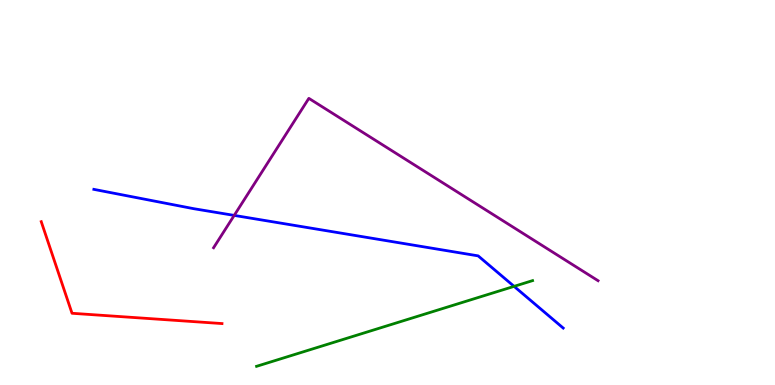[{'lines': ['blue', 'red'], 'intersections': []}, {'lines': ['green', 'red'], 'intersections': []}, {'lines': ['purple', 'red'], 'intersections': []}, {'lines': ['blue', 'green'], 'intersections': [{'x': 6.63, 'y': 2.56}]}, {'lines': ['blue', 'purple'], 'intersections': [{'x': 3.02, 'y': 4.41}]}, {'lines': ['green', 'purple'], 'intersections': []}]